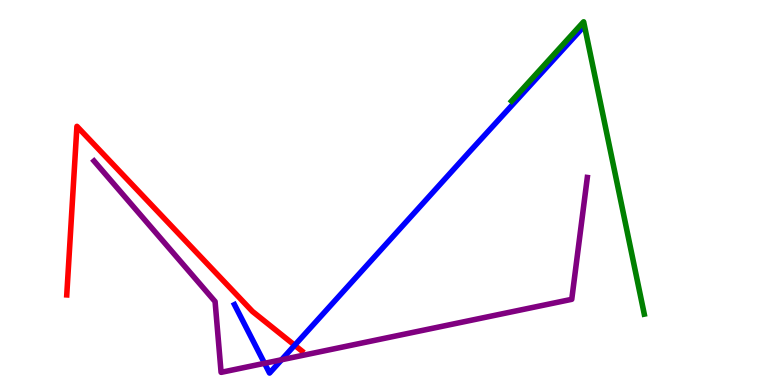[{'lines': ['blue', 'red'], 'intersections': [{'x': 3.8, 'y': 1.03}]}, {'lines': ['green', 'red'], 'intersections': []}, {'lines': ['purple', 'red'], 'intersections': []}, {'lines': ['blue', 'green'], 'intersections': []}, {'lines': ['blue', 'purple'], 'intersections': [{'x': 3.41, 'y': 0.563}, {'x': 3.63, 'y': 0.656}]}, {'lines': ['green', 'purple'], 'intersections': []}]